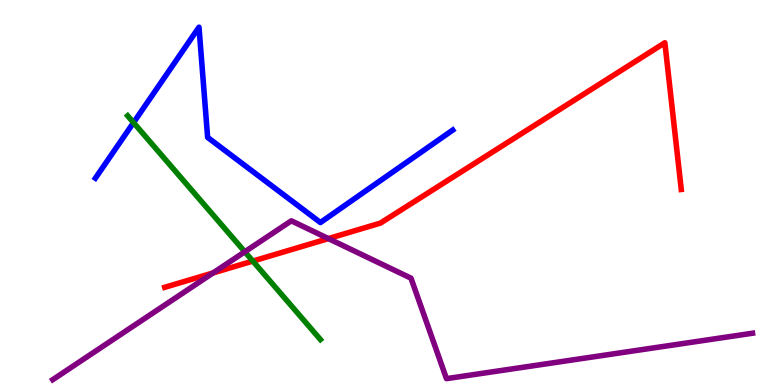[{'lines': ['blue', 'red'], 'intersections': []}, {'lines': ['green', 'red'], 'intersections': [{'x': 3.26, 'y': 3.22}]}, {'lines': ['purple', 'red'], 'intersections': [{'x': 2.75, 'y': 2.91}, {'x': 4.24, 'y': 3.8}]}, {'lines': ['blue', 'green'], 'intersections': [{'x': 1.72, 'y': 6.82}]}, {'lines': ['blue', 'purple'], 'intersections': []}, {'lines': ['green', 'purple'], 'intersections': [{'x': 3.16, 'y': 3.46}]}]